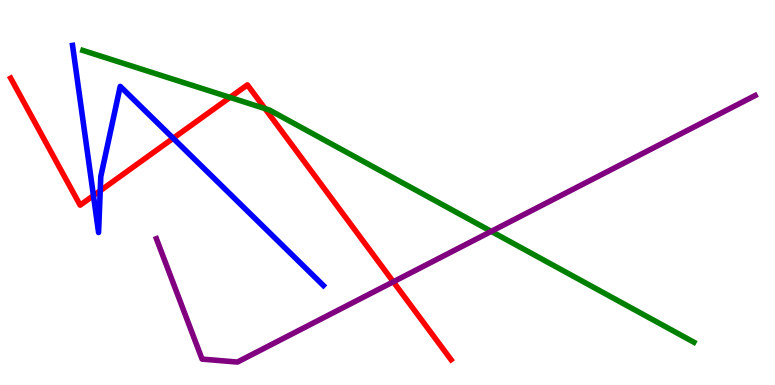[{'lines': ['blue', 'red'], 'intersections': [{'x': 1.21, 'y': 4.92}, {'x': 1.29, 'y': 5.05}, {'x': 2.23, 'y': 6.41}]}, {'lines': ['green', 'red'], 'intersections': [{'x': 2.97, 'y': 7.47}, {'x': 3.42, 'y': 7.18}]}, {'lines': ['purple', 'red'], 'intersections': [{'x': 5.08, 'y': 2.68}]}, {'lines': ['blue', 'green'], 'intersections': []}, {'lines': ['blue', 'purple'], 'intersections': []}, {'lines': ['green', 'purple'], 'intersections': [{'x': 6.34, 'y': 3.99}]}]